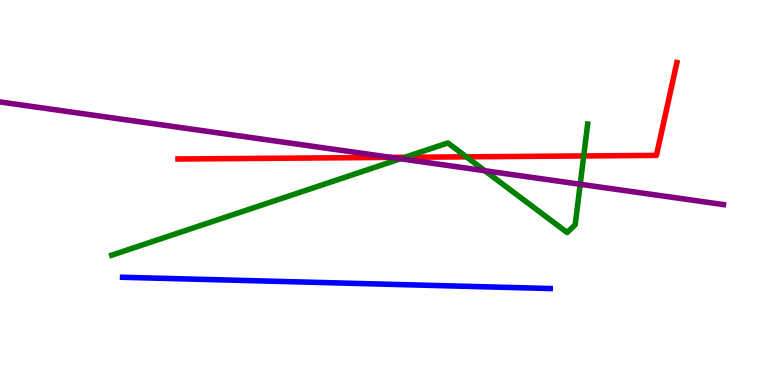[{'lines': ['blue', 'red'], 'intersections': []}, {'lines': ['green', 'red'], 'intersections': [{'x': 5.22, 'y': 5.91}, {'x': 6.02, 'y': 5.93}, {'x': 7.53, 'y': 5.95}]}, {'lines': ['purple', 'red'], 'intersections': [{'x': 5.04, 'y': 5.91}]}, {'lines': ['blue', 'green'], 'intersections': []}, {'lines': ['blue', 'purple'], 'intersections': []}, {'lines': ['green', 'purple'], 'intersections': [{'x': 5.17, 'y': 5.88}, {'x': 6.26, 'y': 5.57}, {'x': 7.49, 'y': 5.21}]}]